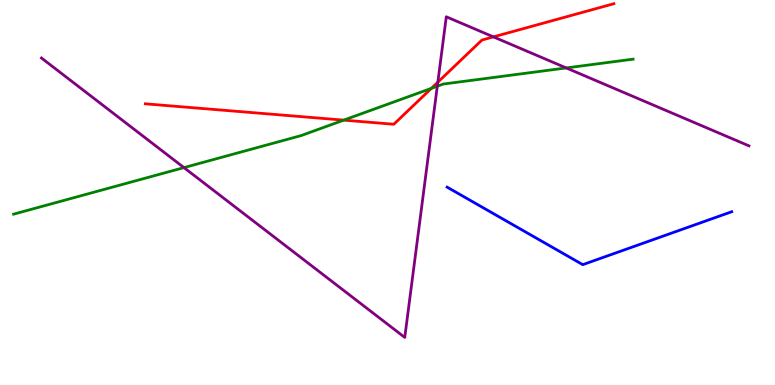[{'lines': ['blue', 'red'], 'intersections': []}, {'lines': ['green', 'red'], 'intersections': [{'x': 4.44, 'y': 6.88}, {'x': 5.57, 'y': 7.7}]}, {'lines': ['purple', 'red'], 'intersections': [{'x': 5.65, 'y': 7.87}, {'x': 6.37, 'y': 9.04}]}, {'lines': ['blue', 'green'], 'intersections': []}, {'lines': ['blue', 'purple'], 'intersections': []}, {'lines': ['green', 'purple'], 'intersections': [{'x': 2.37, 'y': 5.65}, {'x': 5.64, 'y': 7.76}, {'x': 7.31, 'y': 8.24}]}]